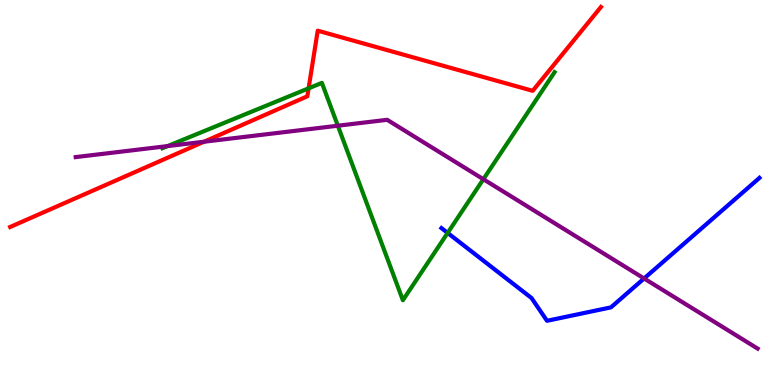[{'lines': ['blue', 'red'], 'intersections': []}, {'lines': ['green', 'red'], 'intersections': [{'x': 3.98, 'y': 7.71}]}, {'lines': ['purple', 'red'], 'intersections': [{'x': 2.63, 'y': 6.32}]}, {'lines': ['blue', 'green'], 'intersections': [{'x': 5.78, 'y': 3.95}]}, {'lines': ['blue', 'purple'], 'intersections': [{'x': 8.31, 'y': 2.77}]}, {'lines': ['green', 'purple'], 'intersections': [{'x': 2.16, 'y': 6.21}, {'x': 4.36, 'y': 6.73}, {'x': 6.24, 'y': 5.34}]}]